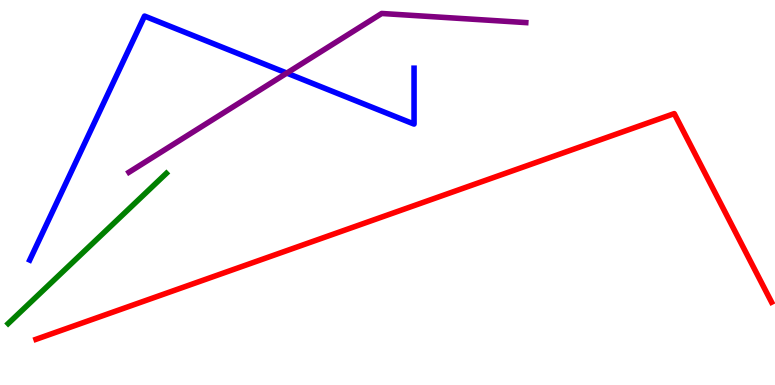[{'lines': ['blue', 'red'], 'intersections': []}, {'lines': ['green', 'red'], 'intersections': []}, {'lines': ['purple', 'red'], 'intersections': []}, {'lines': ['blue', 'green'], 'intersections': []}, {'lines': ['blue', 'purple'], 'intersections': [{'x': 3.7, 'y': 8.1}]}, {'lines': ['green', 'purple'], 'intersections': []}]